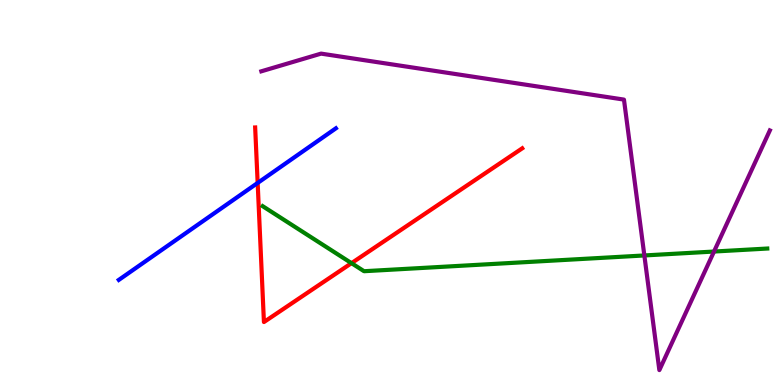[{'lines': ['blue', 'red'], 'intersections': [{'x': 3.32, 'y': 5.25}]}, {'lines': ['green', 'red'], 'intersections': [{'x': 4.54, 'y': 3.16}]}, {'lines': ['purple', 'red'], 'intersections': []}, {'lines': ['blue', 'green'], 'intersections': []}, {'lines': ['blue', 'purple'], 'intersections': []}, {'lines': ['green', 'purple'], 'intersections': [{'x': 8.31, 'y': 3.36}, {'x': 9.21, 'y': 3.47}]}]